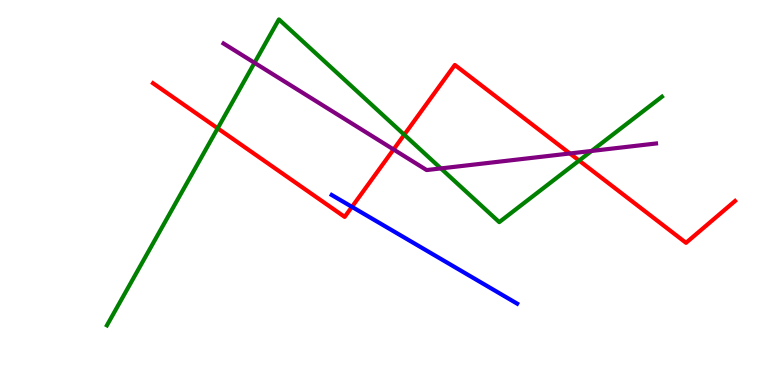[{'lines': ['blue', 'red'], 'intersections': [{'x': 4.54, 'y': 4.63}]}, {'lines': ['green', 'red'], 'intersections': [{'x': 2.81, 'y': 6.67}, {'x': 5.22, 'y': 6.5}, {'x': 7.47, 'y': 5.83}]}, {'lines': ['purple', 'red'], 'intersections': [{'x': 5.08, 'y': 6.12}, {'x': 7.35, 'y': 6.01}]}, {'lines': ['blue', 'green'], 'intersections': []}, {'lines': ['blue', 'purple'], 'intersections': []}, {'lines': ['green', 'purple'], 'intersections': [{'x': 3.28, 'y': 8.37}, {'x': 5.69, 'y': 5.63}, {'x': 7.63, 'y': 6.08}]}]